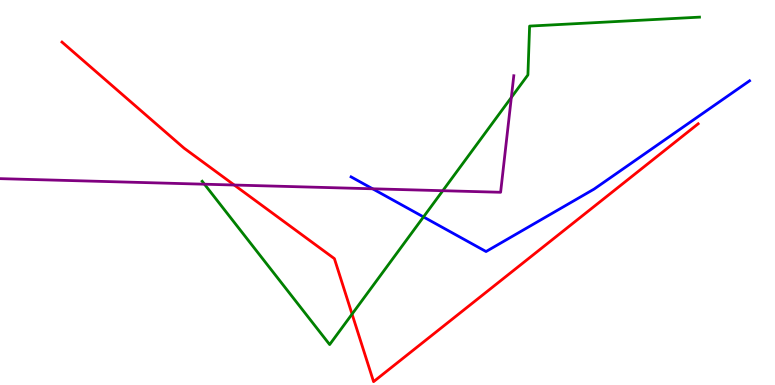[{'lines': ['blue', 'red'], 'intersections': []}, {'lines': ['green', 'red'], 'intersections': [{'x': 4.54, 'y': 1.84}]}, {'lines': ['purple', 'red'], 'intersections': [{'x': 3.02, 'y': 5.19}]}, {'lines': ['blue', 'green'], 'intersections': [{'x': 5.46, 'y': 4.37}]}, {'lines': ['blue', 'purple'], 'intersections': [{'x': 4.81, 'y': 5.1}]}, {'lines': ['green', 'purple'], 'intersections': [{'x': 2.64, 'y': 5.22}, {'x': 5.71, 'y': 5.05}, {'x': 6.6, 'y': 7.47}]}]